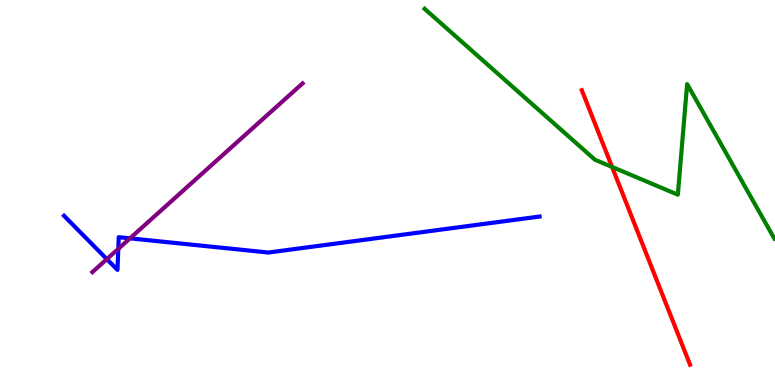[{'lines': ['blue', 'red'], 'intersections': []}, {'lines': ['green', 'red'], 'intersections': [{'x': 7.9, 'y': 5.66}]}, {'lines': ['purple', 'red'], 'intersections': []}, {'lines': ['blue', 'green'], 'intersections': []}, {'lines': ['blue', 'purple'], 'intersections': [{'x': 1.38, 'y': 3.27}, {'x': 1.53, 'y': 3.54}, {'x': 1.68, 'y': 3.81}]}, {'lines': ['green', 'purple'], 'intersections': []}]